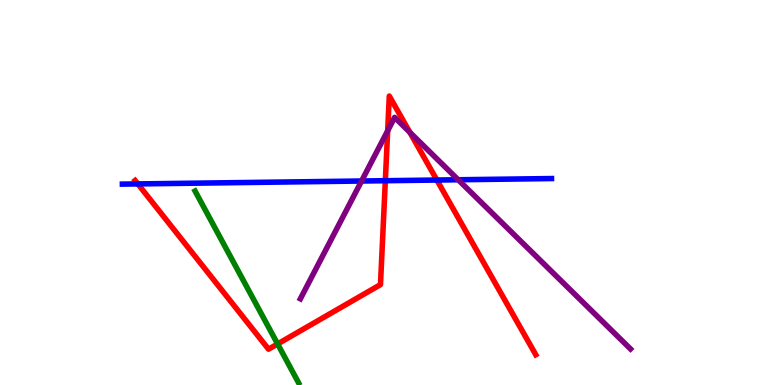[{'lines': ['blue', 'red'], 'intersections': [{'x': 1.78, 'y': 5.22}, {'x': 4.97, 'y': 5.31}, {'x': 5.64, 'y': 5.32}]}, {'lines': ['green', 'red'], 'intersections': [{'x': 3.58, 'y': 1.07}]}, {'lines': ['purple', 'red'], 'intersections': [{'x': 5.0, 'y': 6.6}, {'x': 5.29, 'y': 6.56}]}, {'lines': ['blue', 'green'], 'intersections': []}, {'lines': ['blue', 'purple'], 'intersections': [{'x': 4.67, 'y': 5.3}, {'x': 5.91, 'y': 5.33}]}, {'lines': ['green', 'purple'], 'intersections': []}]